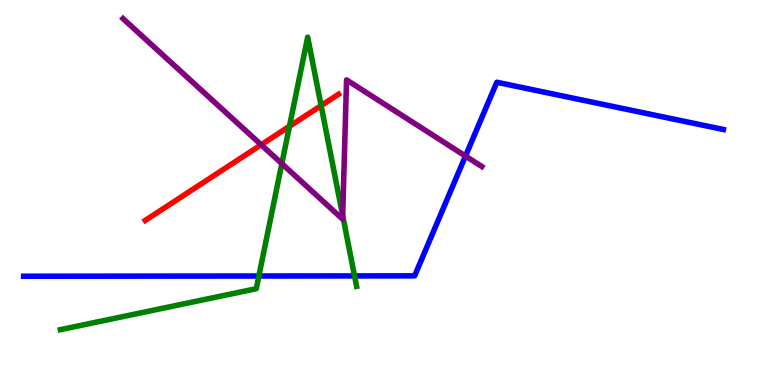[{'lines': ['blue', 'red'], 'intersections': []}, {'lines': ['green', 'red'], 'intersections': [{'x': 3.73, 'y': 6.72}, {'x': 4.14, 'y': 7.26}]}, {'lines': ['purple', 'red'], 'intersections': [{'x': 3.37, 'y': 6.24}]}, {'lines': ['blue', 'green'], 'intersections': [{'x': 3.34, 'y': 2.83}, {'x': 4.57, 'y': 2.83}]}, {'lines': ['blue', 'purple'], 'intersections': [{'x': 6.01, 'y': 5.95}]}, {'lines': ['green', 'purple'], 'intersections': [{'x': 3.64, 'y': 5.75}, {'x': 4.42, 'y': 4.4}]}]